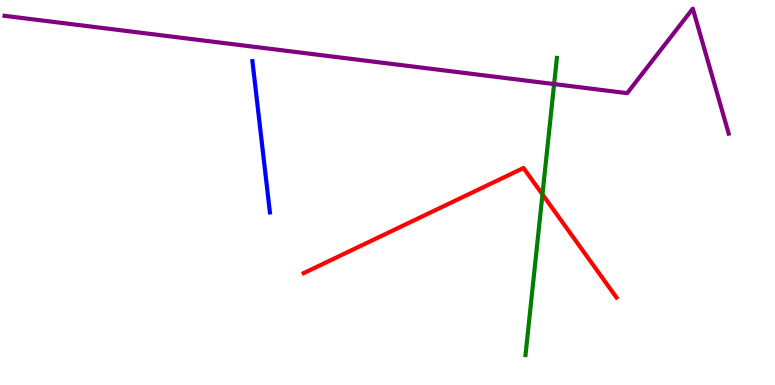[{'lines': ['blue', 'red'], 'intersections': []}, {'lines': ['green', 'red'], 'intersections': [{'x': 7.0, 'y': 4.95}]}, {'lines': ['purple', 'red'], 'intersections': []}, {'lines': ['blue', 'green'], 'intersections': []}, {'lines': ['blue', 'purple'], 'intersections': []}, {'lines': ['green', 'purple'], 'intersections': [{'x': 7.15, 'y': 7.82}]}]